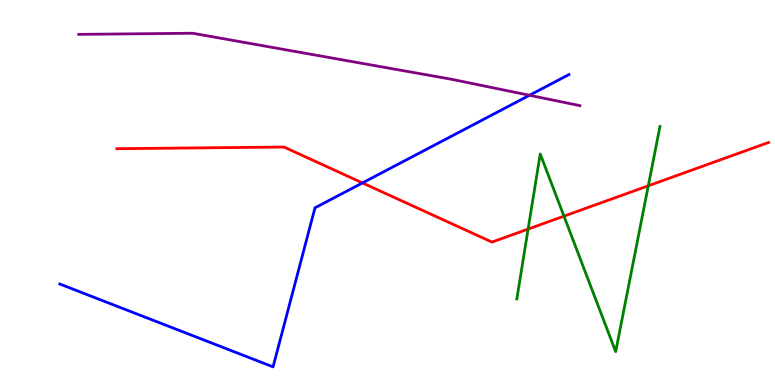[{'lines': ['blue', 'red'], 'intersections': [{'x': 4.68, 'y': 5.25}]}, {'lines': ['green', 'red'], 'intersections': [{'x': 6.81, 'y': 4.05}, {'x': 7.28, 'y': 4.39}, {'x': 8.37, 'y': 5.17}]}, {'lines': ['purple', 'red'], 'intersections': []}, {'lines': ['blue', 'green'], 'intersections': []}, {'lines': ['blue', 'purple'], 'intersections': [{'x': 6.83, 'y': 7.53}]}, {'lines': ['green', 'purple'], 'intersections': []}]